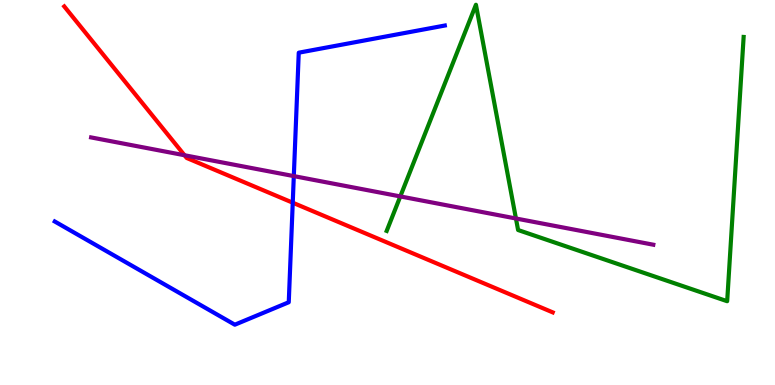[{'lines': ['blue', 'red'], 'intersections': [{'x': 3.78, 'y': 4.74}]}, {'lines': ['green', 'red'], 'intersections': []}, {'lines': ['purple', 'red'], 'intersections': [{'x': 2.38, 'y': 5.97}]}, {'lines': ['blue', 'green'], 'intersections': []}, {'lines': ['blue', 'purple'], 'intersections': [{'x': 3.79, 'y': 5.43}]}, {'lines': ['green', 'purple'], 'intersections': [{'x': 5.17, 'y': 4.9}, {'x': 6.66, 'y': 4.32}]}]